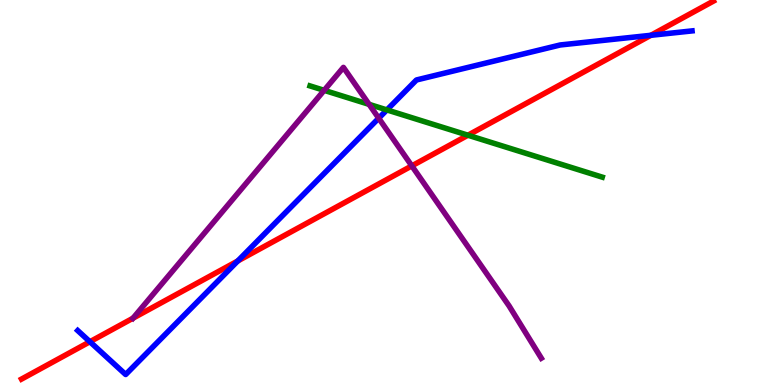[{'lines': ['blue', 'red'], 'intersections': [{'x': 1.16, 'y': 1.12}, {'x': 3.07, 'y': 3.22}, {'x': 8.4, 'y': 9.08}]}, {'lines': ['green', 'red'], 'intersections': [{'x': 6.04, 'y': 6.49}]}, {'lines': ['purple', 'red'], 'intersections': [{'x': 1.72, 'y': 1.74}, {'x': 5.31, 'y': 5.69}]}, {'lines': ['blue', 'green'], 'intersections': [{'x': 4.99, 'y': 7.15}]}, {'lines': ['blue', 'purple'], 'intersections': [{'x': 4.89, 'y': 6.93}]}, {'lines': ['green', 'purple'], 'intersections': [{'x': 4.18, 'y': 7.65}, {'x': 4.76, 'y': 7.29}]}]